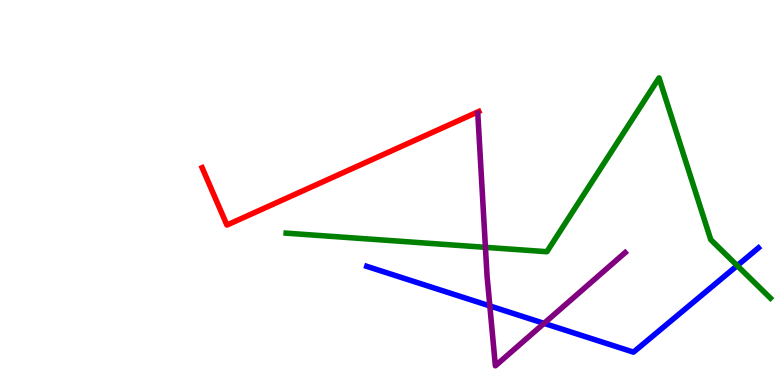[{'lines': ['blue', 'red'], 'intersections': []}, {'lines': ['green', 'red'], 'intersections': []}, {'lines': ['purple', 'red'], 'intersections': []}, {'lines': ['blue', 'green'], 'intersections': [{'x': 9.51, 'y': 3.1}]}, {'lines': ['blue', 'purple'], 'intersections': [{'x': 6.32, 'y': 2.05}, {'x': 7.02, 'y': 1.6}]}, {'lines': ['green', 'purple'], 'intersections': [{'x': 6.26, 'y': 3.58}]}]